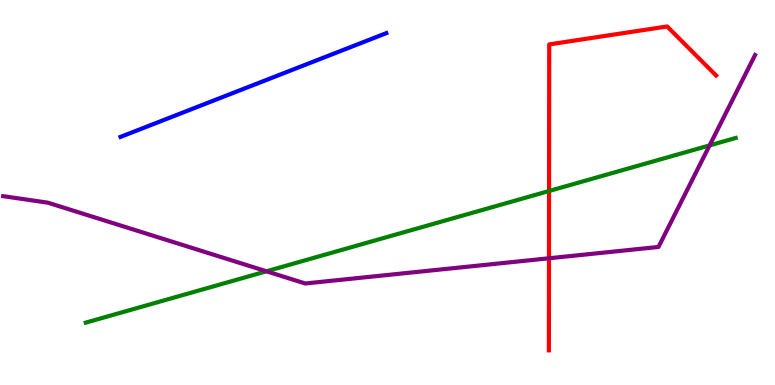[{'lines': ['blue', 'red'], 'intersections': []}, {'lines': ['green', 'red'], 'intersections': [{'x': 7.08, 'y': 5.04}]}, {'lines': ['purple', 'red'], 'intersections': [{'x': 7.08, 'y': 3.29}]}, {'lines': ['blue', 'green'], 'intersections': []}, {'lines': ['blue', 'purple'], 'intersections': []}, {'lines': ['green', 'purple'], 'intersections': [{'x': 3.44, 'y': 2.95}, {'x': 9.16, 'y': 6.22}]}]